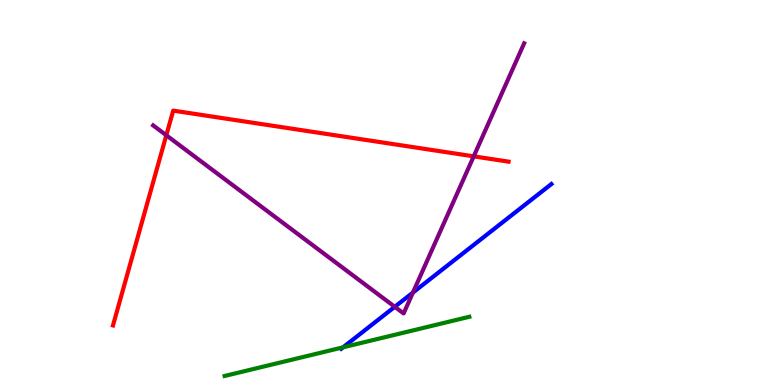[{'lines': ['blue', 'red'], 'intersections': []}, {'lines': ['green', 'red'], 'intersections': []}, {'lines': ['purple', 'red'], 'intersections': [{'x': 2.15, 'y': 6.49}, {'x': 6.11, 'y': 5.94}]}, {'lines': ['blue', 'green'], 'intersections': [{'x': 4.43, 'y': 0.979}]}, {'lines': ['blue', 'purple'], 'intersections': [{'x': 5.09, 'y': 2.03}, {'x': 5.33, 'y': 2.4}]}, {'lines': ['green', 'purple'], 'intersections': []}]